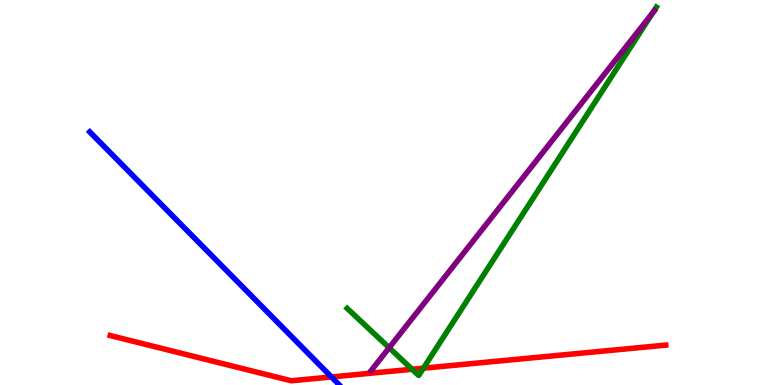[{'lines': ['blue', 'red'], 'intersections': [{'x': 4.28, 'y': 0.209}]}, {'lines': ['green', 'red'], 'intersections': [{'x': 5.32, 'y': 0.408}, {'x': 5.46, 'y': 0.436}]}, {'lines': ['purple', 'red'], 'intersections': []}, {'lines': ['blue', 'green'], 'intersections': []}, {'lines': ['blue', 'purple'], 'intersections': []}, {'lines': ['green', 'purple'], 'intersections': [{'x': 5.02, 'y': 0.968}, {'x': 8.42, 'y': 9.67}]}]